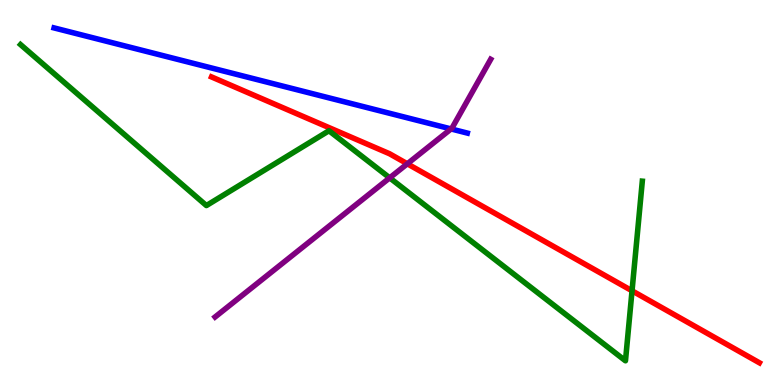[{'lines': ['blue', 'red'], 'intersections': []}, {'lines': ['green', 'red'], 'intersections': [{'x': 8.16, 'y': 2.45}]}, {'lines': ['purple', 'red'], 'intersections': [{'x': 5.26, 'y': 5.75}]}, {'lines': ['blue', 'green'], 'intersections': []}, {'lines': ['blue', 'purple'], 'intersections': [{'x': 5.82, 'y': 6.65}]}, {'lines': ['green', 'purple'], 'intersections': [{'x': 5.03, 'y': 5.38}]}]